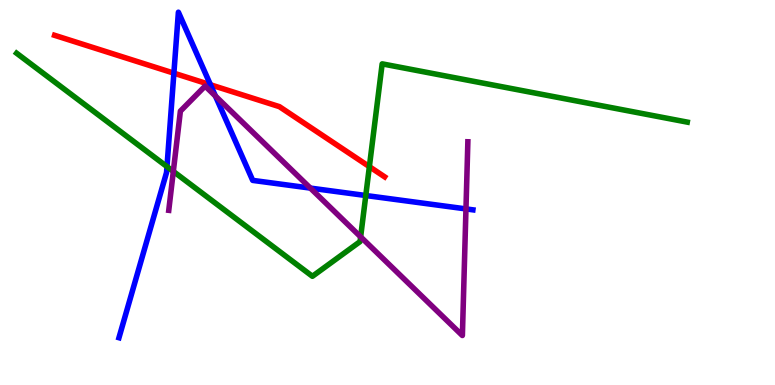[{'lines': ['blue', 'red'], 'intersections': [{'x': 2.24, 'y': 8.1}, {'x': 2.72, 'y': 7.8}]}, {'lines': ['green', 'red'], 'intersections': [{'x': 4.77, 'y': 5.67}]}, {'lines': ['purple', 'red'], 'intersections': []}, {'lines': ['blue', 'green'], 'intersections': [{'x': 2.15, 'y': 5.67}, {'x': 4.72, 'y': 4.92}]}, {'lines': ['blue', 'purple'], 'intersections': [{'x': 2.78, 'y': 7.51}, {'x': 4.0, 'y': 5.11}, {'x': 6.01, 'y': 4.57}]}, {'lines': ['green', 'purple'], 'intersections': [{'x': 2.24, 'y': 5.55}, {'x': 4.65, 'y': 3.85}]}]